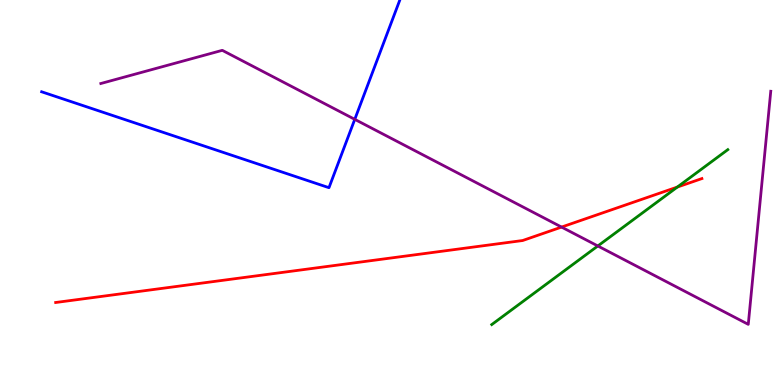[{'lines': ['blue', 'red'], 'intersections': []}, {'lines': ['green', 'red'], 'intersections': [{'x': 8.74, 'y': 5.14}]}, {'lines': ['purple', 'red'], 'intersections': [{'x': 7.25, 'y': 4.1}]}, {'lines': ['blue', 'green'], 'intersections': []}, {'lines': ['blue', 'purple'], 'intersections': [{'x': 4.58, 'y': 6.9}]}, {'lines': ['green', 'purple'], 'intersections': [{'x': 7.71, 'y': 3.61}]}]